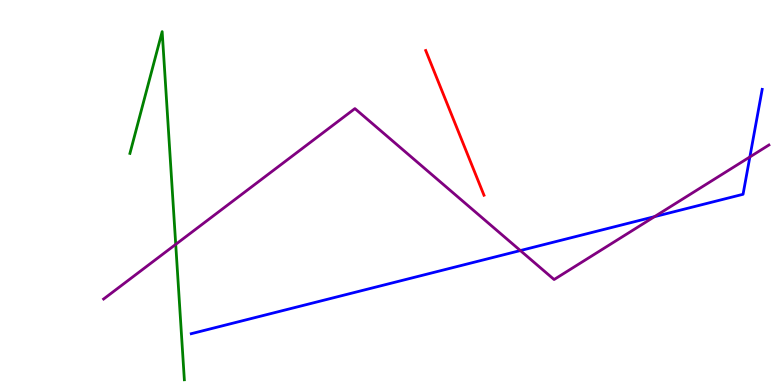[{'lines': ['blue', 'red'], 'intersections': []}, {'lines': ['green', 'red'], 'intersections': []}, {'lines': ['purple', 'red'], 'intersections': []}, {'lines': ['blue', 'green'], 'intersections': []}, {'lines': ['blue', 'purple'], 'intersections': [{'x': 6.71, 'y': 3.49}, {'x': 8.45, 'y': 4.37}, {'x': 9.68, 'y': 5.92}]}, {'lines': ['green', 'purple'], 'intersections': [{'x': 2.27, 'y': 3.65}]}]